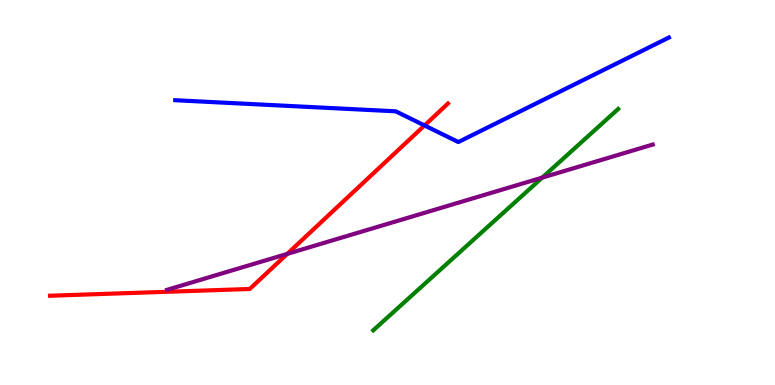[{'lines': ['blue', 'red'], 'intersections': [{'x': 5.48, 'y': 6.74}]}, {'lines': ['green', 'red'], 'intersections': []}, {'lines': ['purple', 'red'], 'intersections': [{'x': 3.71, 'y': 3.41}]}, {'lines': ['blue', 'green'], 'intersections': []}, {'lines': ['blue', 'purple'], 'intersections': []}, {'lines': ['green', 'purple'], 'intersections': [{'x': 7.0, 'y': 5.39}]}]